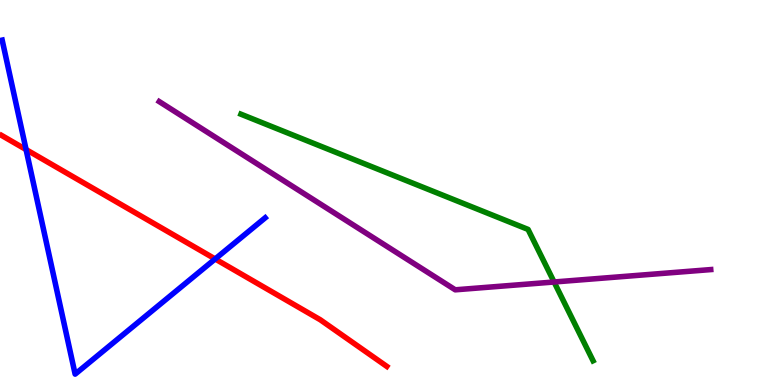[{'lines': ['blue', 'red'], 'intersections': [{'x': 0.337, 'y': 6.11}, {'x': 2.78, 'y': 3.27}]}, {'lines': ['green', 'red'], 'intersections': []}, {'lines': ['purple', 'red'], 'intersections': []}, {'lines': ['blue', 'green'], 'intersections': []}, {'lines': ['blue', 'purple'], 'intersections': []}, {'lines': ['green', 'purple'], 'intersections': [{'x': 7.15, 'y': 2.68}]}]